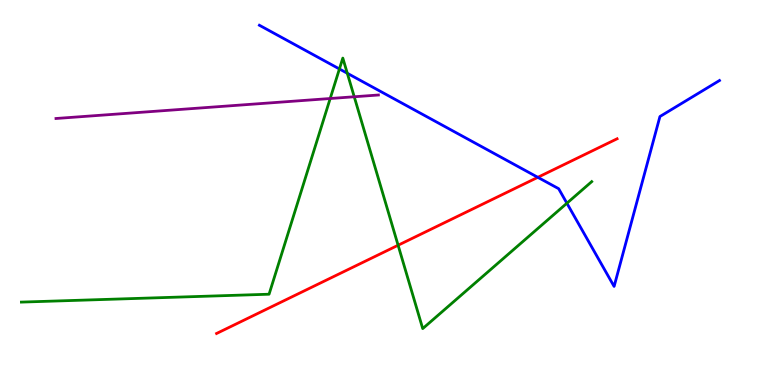[{'lines': ['blue', 'red'], 'intersections': [{'x': 6.94, 'y': 5.39}]}, {'lines': ['green', 'red'], 'intersections': [{'x': 5.14, 'y': 3.63}]}, {'lines': ['purple', 'red'], 'intersections': []}, {'lines': ['blue', 'green'], 'intersections': [{'x': 4.38, 'y': 8.21}, {'x': 4.48, 'y': 8.1}, {'x': 7.31, 'y': 4.72}]}, {'lines': ['blue', 'purple'], 'intersections': []}, {'lines': ['green', 'purple'], 'intersections': [{'x': 4.26, 'y': 7.44}, {'x': 4.57, 'y': 7.49}]}]